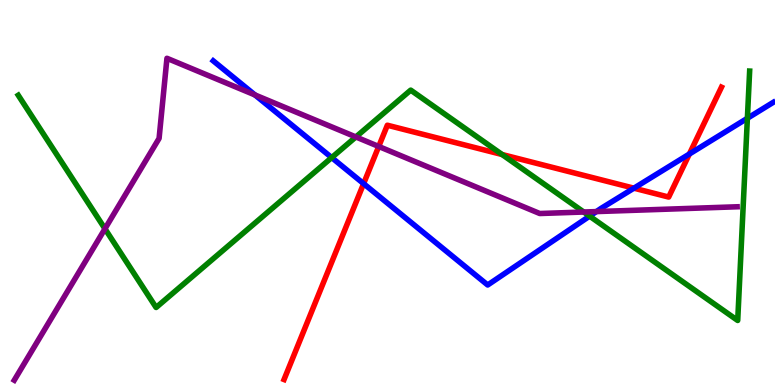[{'lines': ['blue', 'red'], 'intersections': [{'x': 4.69, 'y': 5.23}, {'x': 8.18, 'y': 5.11}, {'x': 8.9, 'y': 6.0}]}, {'lines': ['green', 'red'], 'intersections': [{'x': 6.48, 'y': 5.99}]}, {'lines': ['purple', 'red'], 'intersections': [{'x': 4.89, 'y': 6.2}]}, {'lines': ['blue', 'green'], 'intersections': [{'x': 4.28, 'y': 5.91}, {'x': 7.61, 'y': 4.39}, {'x': 9.64, 'y': 6.93}]}, {'lines': ['blue', 'purple'], 'intersections': [{'x': 3.29, 'y': 7.53}, {'x': 7.69, 'y': 4.5}]}, {'lines': ['green', 'purple'], 'intersections': [{'x': 1.35, 'y': 4.06}, {'x': 4.59, 'y': 6.44}, {'x': 7.53, 'y': 4.49}]}]